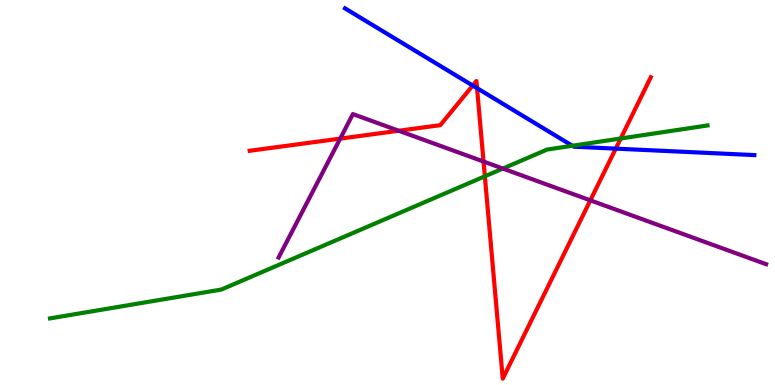[{'lines': ['blue', 'red'], 'intersections': [{'x': 6.1, 'y': 7.78}, {'x': 6.16, 'y': 7.71}, {'x': 7.95, 'y': 6.14}]}, {'lines': ['green', 'red'], 'intersections': [{'x': 6.26, 'y': 5.42}, {'x': 8.01, 'y': 6.4}]}, {'lines': ['purple', 'red'], 'intersections': [{'x': 4.39, 'y': 6.4}, {'x': 5.15, 'y': 6.6}, {'x': 6.24, 'y': 5.8}, {'x': 7.62, 'y': 4.8}]}, {'lines': ['blue', 'green'], 'intersections': [{'x': 7.39, 'y': 6.21}]}, {'lines': ['blue', 'purple'], 'intersections': []}, {'lines': ['green', 'purple'], 'intersections': [{'x': 6.49, 'y': 5.62}]}]